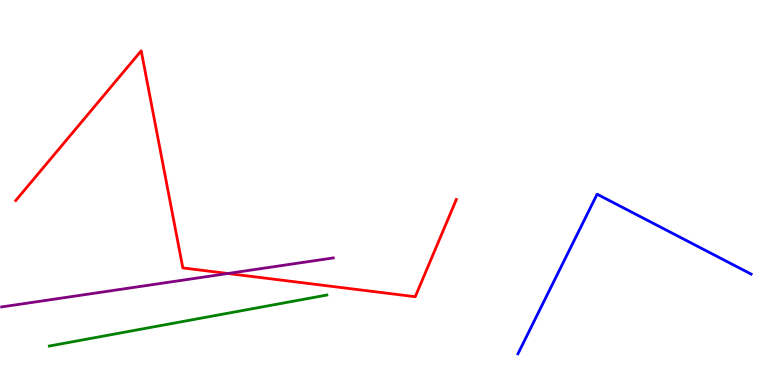[{'lines': ['blue', 'red'], 'intersections': []}, {'lines': ['green', 'red'], 'intersections': []}, {'lines': ['purple', 'red'], 'intersections': [{'x': 2.94, 'y': 2.9}]}, {'lines': ['blue', 'green'], 'intersections': []}, {'lines': ['blue', 'purple'], 'intersections': []}, {'lines': ['green', 'purple'], 'intersections': []}]